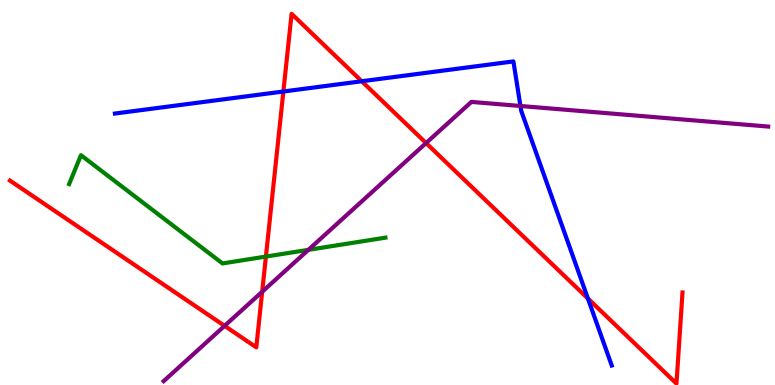[{'lines': ['blue', 'red'], 'intersections': [{'x': 3.66, 'y': 7.62}, {'x': 4.67, 'y': 7.89}, {'x': 7.59, 'y': 2.25}]}, {'lines': ['green', 'red'], 'intersections': [{'x': 3.43, 'y': 3.34}]}, {'lines': ['purple', 'red'], 'intersections': [{'x': 2.9, 'y': 1.54}, {'x': 3.38, 'y': 2.42}, {'x': 5.5, 'y': 6.28}]}, {'lines': ['blue', 'green'], 'intersections': []}, {'lines': ['blue', 'purple'], 'intersections': [{'x': 6.72, 'y': 7.25}]}, {'lines': ['green', 'purple'], 'intersections': [{'x': 3.98, 'y': 3.51}]}]